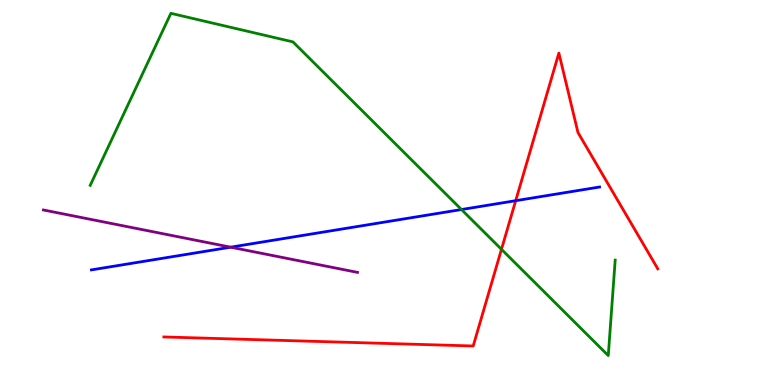[{'lines': ['blue', 'red'], 'intersections': [{'x': 6.65, 'y': 4.79}]}, {'lines': ['green', 'red'], 'intersections': [{'x': 6.47, 'y': 3.52}]}, {'lines': ['purple', 'red'], 'intersections': []}, {'lines': ['blue', 'green'], 'intersections': [{'x': 5.95, 'y': 4.56}]}, {'lines': ['blue', 'purple'], 'intersections': [{'x': 2.98, 'y': 3.58}]}, {'lines': ['green', 'purple'], 'intersections': []}]